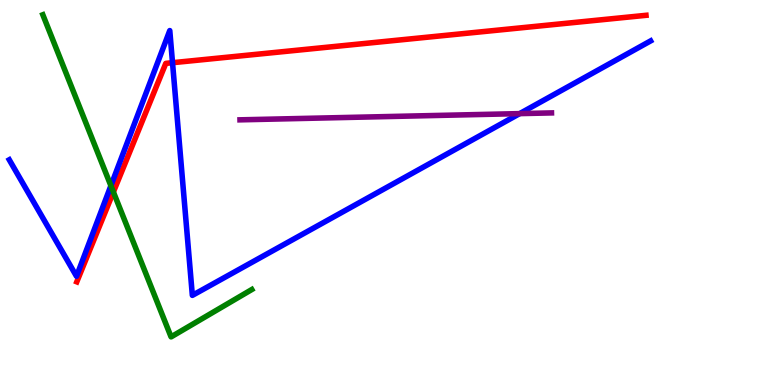[{'lines': ['blue', 'red'], 'intersections': [{'x': 2.23, 'y': 8.37}]}, {'lines': ['green', 'red'], 'intersections': [{'x': 1.46, 'y': 5.01}]}, {'lines': ['purple', 'red'], 'intersections': []}, {'lines': ['blue', 'green'], 'intersections': [{'x': 1.43, 'y': 5.18}]}, {'lines': ['blue', 'purple'], 'intersections': [{'x': 6.71, 'y': 7.05}]}, {'lines': ['green', 'purple'], 'intersections': []}]